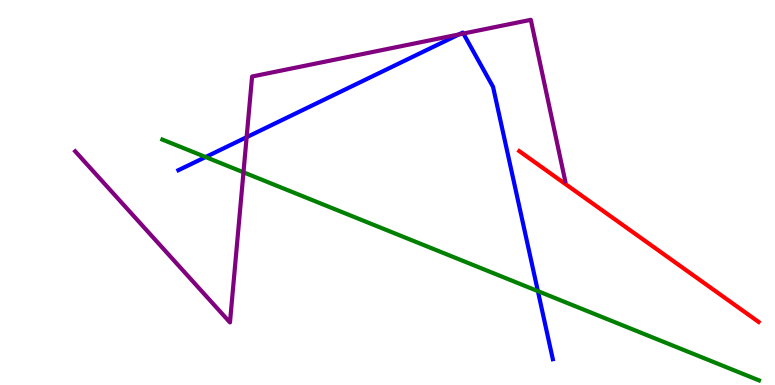[{'lines': ['blue', 'red'], 'intersections': []}, {'lines': ['green', 'red'], 'intersections': []}, {'lines': ['purple', 'red'], 'intersections': []}, {'lines': ['blue', 'green'], 'intersections': [{'x': 2.65, 'y': 5.92}, {'x': 6.94, 'y': 2.44}]}, {'lines': ['blue', 'purple'], 'intersections': [{'x': 3.18, 'y': 6.44}, {'x': 5.92, 'y': 9.11}, {'x': 5.98, 'y': 9.13}]}, {'lines': ['green', 'purple'], 'intersections': [{'x': 3.14, 'y': 5.52}]}]